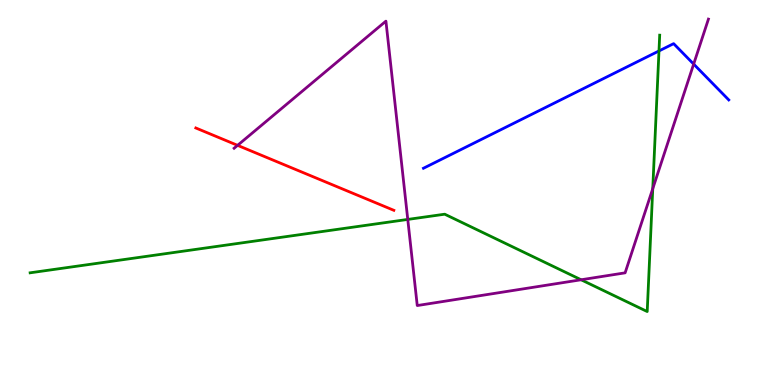[{'lines': ['blue', 'red'], 'intersections': []}, {'lines': ['green', 'red'], 'intersections': []}, {'lines': ['purple', 'red'], 'intersections': [{'x': 3.07, 'y': 6.22}]}, {'lines': ['blue', 'green'], 'intersections': [{'x': 8.5, 'y': 8.68}]}, {'lines': ['blue', 'purple'], 'intersections': [{'x': 8.95, 'y': 8.34}]}, {'lines': ['green', 'purple'], 'intersections': [{'x': 5.26, 'y': 4.3}, {'x': 7.5, 'y': 2.73}, {'x': 8.42, 'y': 5.1}]}]